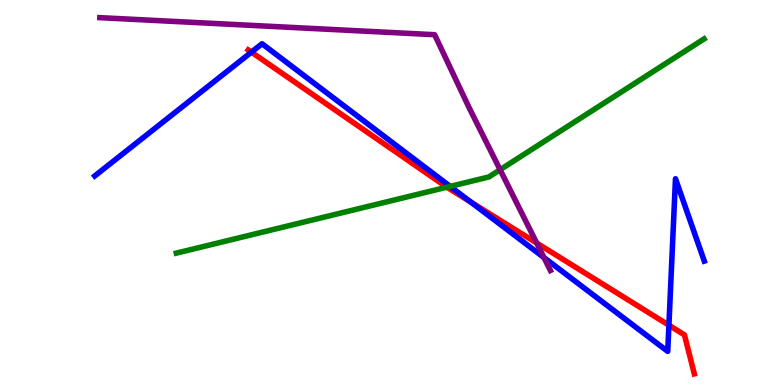[{'lines': ['blue', 'red'], 'intersections': [{'x': 3.24, 'y': 8.65}, {'x': 6.08, 'y': 4.75}, {'x': 8.63, 'y': 1.55}]}, {'lines': ['green', 'red'], 'intersections': [{'x': 5.77, 'y': 5.14}]}, {'lines': ['purple', 'red'], 'intersections': [{'x': 6.93, 'y': 3.69}]}, {'lines': ['blue', 'green'], 'intersections': [{'x': 5.81, 'y': 5.16}]}, {'lines': ['blue', 'purple'], 'intersections': [{'x': 7.02, 'y': 3.31}]}, {'lines': ['green', 'purple'], 'intersections': [{'x': 6.45, 'y': 5.59}]}]